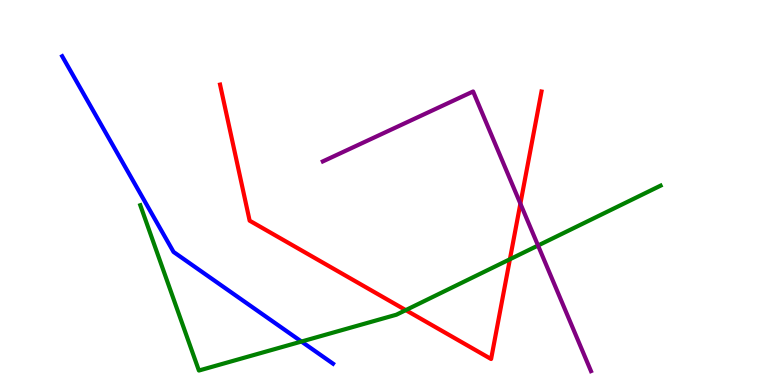[{'lines': ['blue', 'red'], 'intersections': []}, {'lines': ['green', 'red'], 'intersections': [{'x': 5.24, 'y': 1.94}, {'x': 6.58, 'y': 3.27}]}, {'lines': ['purple', 'red'], 'intersections': [{'x': 6.71, 'y': 4.71}]}, {'lines': ['blue', 'green'], 'intersections': [{'x': 3.89, 'y': 1.13}]}, {'lines': ['blue', 'purple'], 'intersections': []}, {'lines': ['green', 'purple'], 'intersections': [{'x': 6.94, 'y': 3.62}]}]